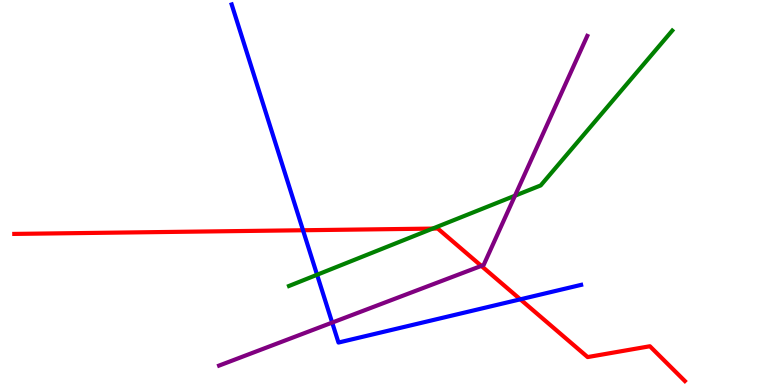[{'lines': ['blue', 'red'], 'intersections': [{'x': 3.91, 'y': 4.02}, {'x': 6.71, 'y': 2.23}]}, {'lines': ['green', 'red'], 'intersections': [{'x': 5.58, 'y': 4.06}]}, {'lines': ['purple', 'red'], 'intersections': [{'x': 6.21, 'y': 3.09}]}, {'lines': ['blue', 'green'], 'intersections': [{'x': 4.09, 'y': 2.86}]}, {'lines': ['blue', 'purple'], 'intersections': [{'x': 4.29, 'y': 1.62}]}, {'lines': ['green', 'purple'], 'intersections': [{'x': 6.64, 'y': 4.92}]}]